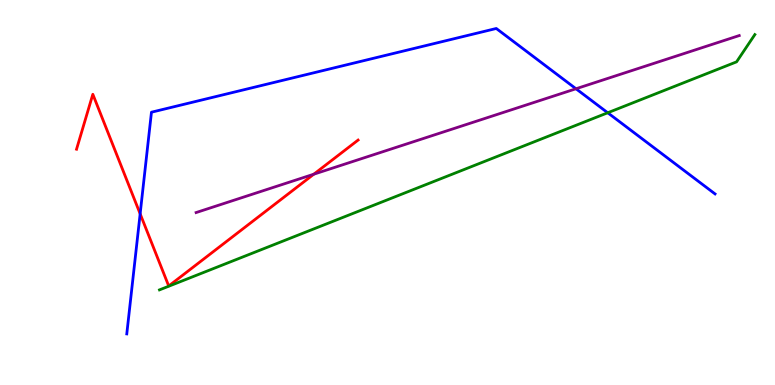[{'lines': ['blue', 'red'], 'intersections': [{'x': 1.81, 'y': 4.45}]}, {'lines': ['green', 'red'], 'intersections': []}, {'lines': ['purple', 'red'], 'intersections': [{'x': 4.05, 'y': 5.48}]}, {'lines': ['blue', 'green'], 'intersections': [{'x': 7.84, 'y': 7.07}]}, {'lines': ['blue', 'purple'], 'intersections': [{'x': 7.43, 'y': 7.69}]}, {'lines': ['green', 'purple'], 'intersections': []}]